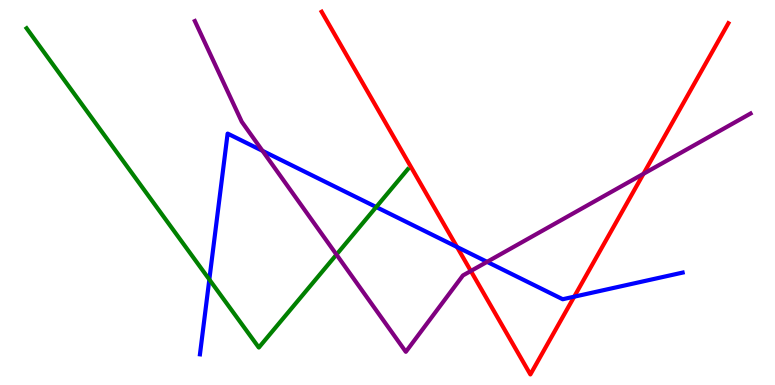[{'lines': ['blue', 'red'], 'intersections': [{'x': 5.9, 'y': 3.58}, {'x': 7.41, 'y': 2.29}]}, {'lines': ['green', 'red'], 'intersections': []}, {'lines': ['purple', 'red'], 'intersections': [{'x': 6.08, 'y': 2.96}, {'x': 8.3, 'y': 5.49}]}, {'lines': ['blue', 'green'], 'intersections': [{'x': 2.7, 'y': 2.74}, {'x': 4.85, 'y': 4.62}]}, {'lines': ['blue', 'purple'], 'intersections': [{'x': 3.39, 'y': 6.08}, {'x': 6.29, 'y': 3.2}]}, {'lines': ['green', 'purple'], 'intersections': [{'x': 4.34, 'y': 3.39}]}]